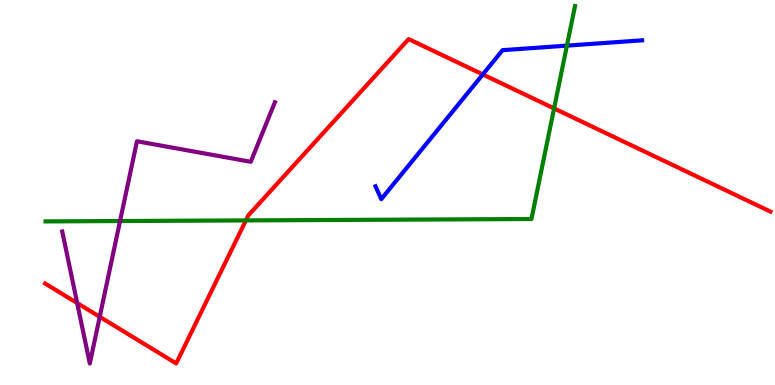[{'lines': ['blue', 'red'], 'intersections': [{'x': 6.23, 'y': 8.07}]}, {'lines': ['green', 'red'], 'intersections': [{'x': 3.17, 'y': 4.27}, {'x': 7.15, 'y': 7.18}]}, {'lines': ['purple', 'red'], 'intersections': [{'x': 0.996, 'y': 2.13}, {'x': 1.29, 'y': 1.77}]}, {'lines': ['blue', 'green'], 'intersections': [{'x': 7.32, 'y': 8.81}]}, {'lines': ['blue', 'purple'], 'intersections': []}, {'lines': ['green', 'purple'], 'intersections': [{'x': 1.55, 'y': 4.26}]}]